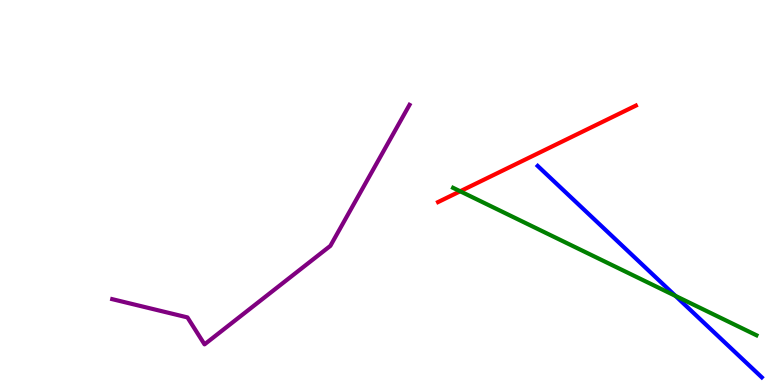[{'lines': ['blue', 'red'], 'intersections': []}, {'lines': ['green', 'red'], 'intersections': [{'x': 5.94, 'y': 5.03}]}, {'lines': ['purple', 'red'], 'intersections': []}, {'lines': ['blue', 'green'], 'intersections': [{'x': 8.72, 'y': 2.31}]}, {'lines': ['blue', 'purple'], 'intersections': []}, {'lines': ['green', 'purple'], 'intersections': []}]